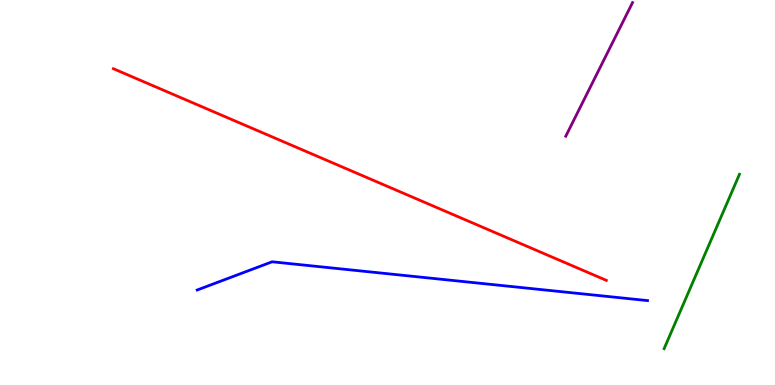[{'lines': ['blue', 'red'], 'intersections': []}, {'lines': ['green', 'red'], 'intersections': []}, {'lines': ['purple', 'red'], 'intersections': []}, {'lines': ['blue', 'green'], 'intersections': []}, {'lines': ['blue', 'purple'], 'intersections': []}, {'lines': ['green', 'purple'], 'intersections': []}]